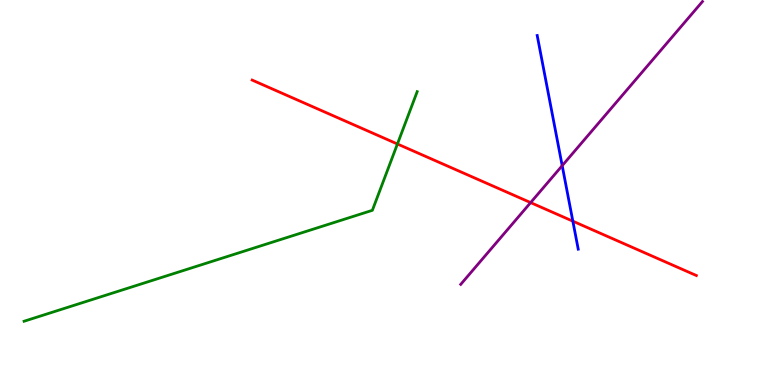[{'lines': ['blue', 'red'], 'intersections': [{'x': 7.39, 'y': 4.26}]}, {'lines': ['green', 'red'], 'intersections': [{'x': 5.13, 'y': 6.26}]}, {'lines': ['purple', 'red'], 'intersections': [{'x': 6.85, 'y': 4.74}]}, {'lines': ['blue', 'green'], 'intersections': []}, {'lines': ['blue', 'purple'], 'intersections': [{'x': 7.25, 'y': 5.7}]}, {'lines': ['green', 'purple'], 'intersections': []}]